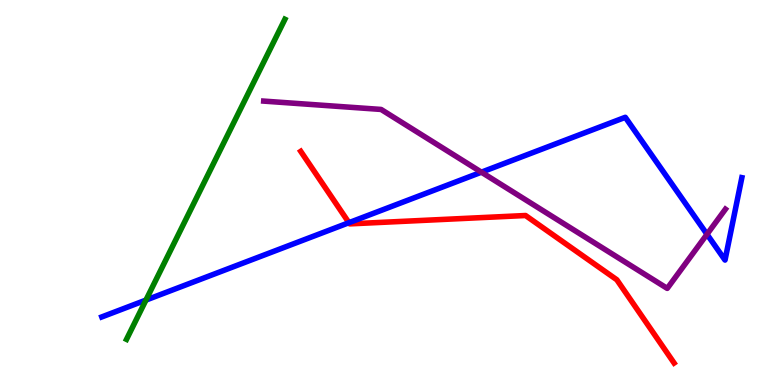[{'lines': ['blue', 'red'], 'intersections': [{'x': 4.5, 'y': 4.22}]}, {'lines': ['green', 'red'], 'intersections': []}, {'lines': ['purple', 'red'], 'intersections': []}, {'lines': ['blue', 'green'], 'intersections': [{'x': 1.88, 'y': 2.21}]}, {'lines': ['blue', 'purple'], 'intersections': [{'x': 6.21, 'y': 5.53}, {'x': 9.12, 'y': 3.91}]}, {'lines': ['green', 'purple'], 'intersections': []}]